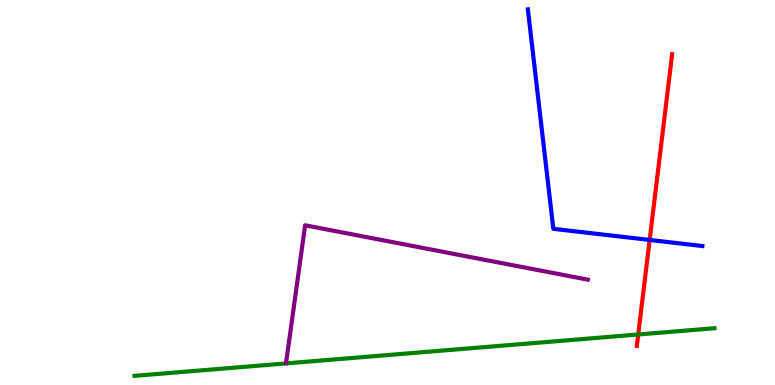[{'lines': ['blue', 'red'], 'intersections': [{'x': 8.38, 'y': 3.77}]}, {'lines': ['green', 'red'], 'intersections': [{'x': 8.24, 'y': 1.31}]}, {'lines': ['purple', 'red'], 'intersections': []}, {'lines': ['blue', 'green'], 'intersections': []}, {'lines': ['blue', 'purple'], 'intersections': []}, {'lines': ['green', 'purple'], 'intersections': []}]